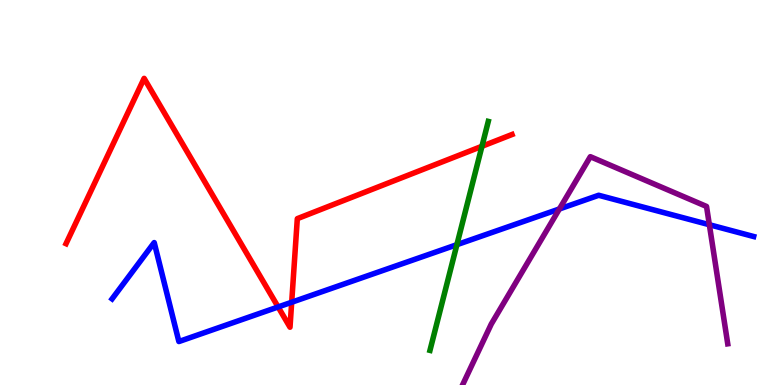[{'lines': ['blue', 'red'], 'intersections': [{'x': 3.59, 'y': 2.03}, {'x': 3.76, 'y': 2.15}]}, {'lines': ['green', 'red'], 'intersections': [{'x': 6.22, 'y': 6.2}]}, {'lines': ['purple', 'red'], 'intersections': []}, {'lines': ['blue', 'green'], 'intersections': [{'x': 5.9, 'y': 3.64}]}, {'lines': ['blue', 'purple'], 'intersections': [{'x': 7.22, 'y': 4.57}, {'x': 9.15, 'y': 4.16}]}, {'lines': ['green', 'purple'], 'intersections': []}]